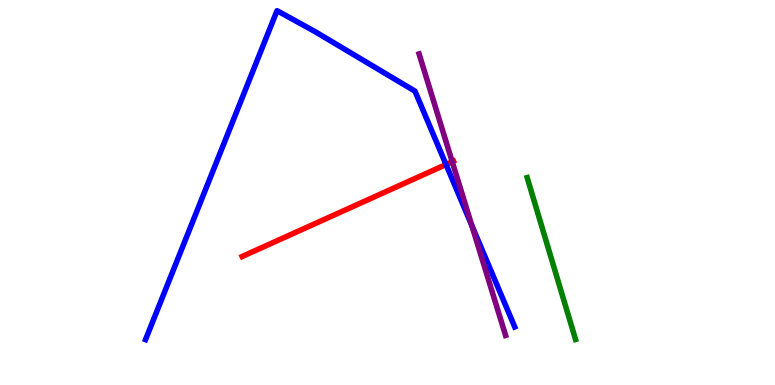[{'lines': ['blue', 'red'], 'intersections': [{'x': 5.76, 'y': 5.73}]}, {'lines': ['green', 'red'], 'intersections': []}, {'lines': ['purple', 'red'], 'intersections': [{'x': 5.84, 'y': 5.8}]}, {'lines': ['blue', 'green'], 'intersections': []}, {'lines': ['blue', 'purple'], 'intersections': [{'x': 6.09, 'y': 4.14}]}, {'lines': ['green', 'purple'], 'intersections': []}]